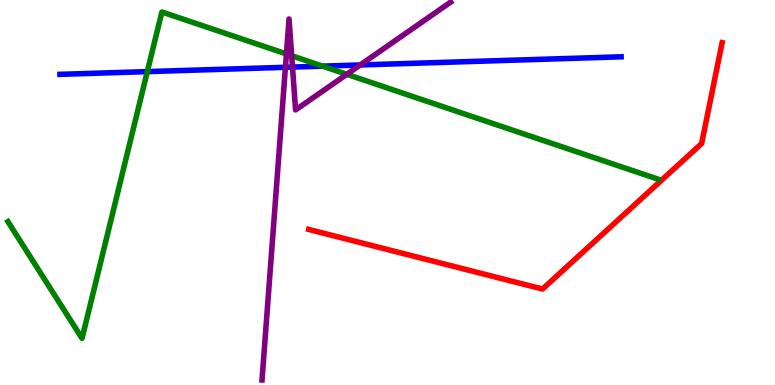[{'lines': ['blue', 'red'], 'intersections': []}, {'lines': ['green', 'red'], 'intersections': []}, {'lines': ['purple', 'red'], 'intersections': []}, {'lines': ['blue', 'green'], 'intersections': [{'x': 1.9, 'y': 8.14}, {'x': 4.16, 'y': 8.28}]}, {'lines': ['blue', 'purple'], 'intersections': [{'x': 3.68, 'y': 8.25}, {'x': 3.77, 'y': 8.26}, {'x': 4.65, 'y': 8.31}]}, {'lines': ['green', 'purple'], 'intersections': [{'x': 3.7, 'y': 8.6}, {'x': 3.76, 'y': 8.55}, {'x': 4.48, 'y': 8.07}]}]